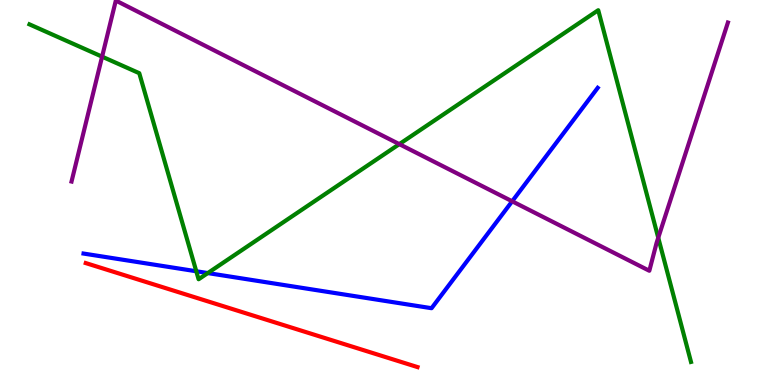[{'lines': ['blue', 'red'], 'intersections': []}, {'lines': ['green', 'red'], 'intersections': []}, {'lines': ['purple', 'red'], 'intersections': []}, {'lines': ['blue', 'green'], 'intersections': [{'x': 2.53, 'y': 2.95}, {'x': 2.68, 'y': 2.91}]}, {'lines': ['blue', 'purple'], 'intersections': [{'x': 6.61, 'y': 4.77}]}, {'lines': ['green', 'purple'], 'intersections': [{'x': 1.32, 'y': 8.53}, {'x': 5.15, 'y': 6.26}, {'x': 8.49, 'y': 3.82}]}]